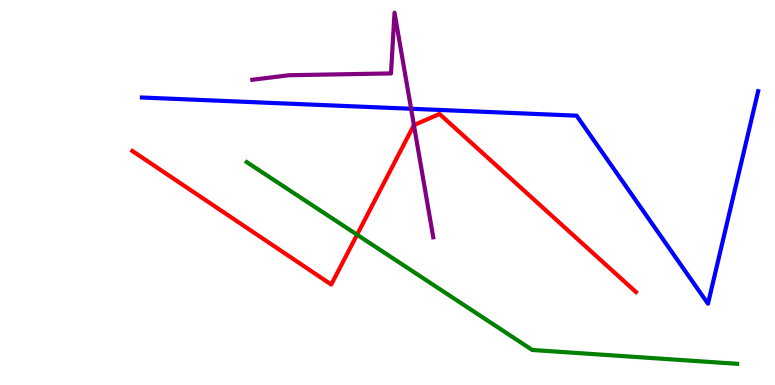[{'lines': ['blue', 'red'], 'intersections': []}, {'lines': ['green', 'red'], 'intersections': [{'x': 4.61, 'y': 3.9}]}, {'lines': ['purple', 'red'], 'intersections': [{'x': 5.34, 'y': 6.75}]}, {'lines': ['blue', 'green'], 'intersections': []}, {'lines': ['blue', 'purple'], 'intersections': [{'x': 5.3, 'y': 7.18}]}, {'lines': ['green', 'purple'], 'intersections': []}]